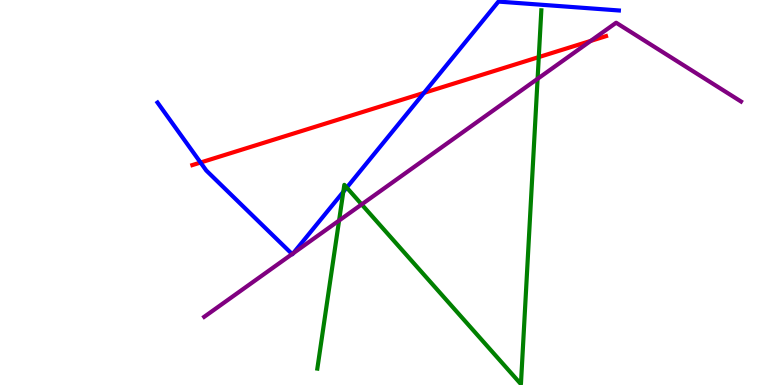[{'lines': ['blue', 'red'], 'intersections': [{'x': 2.59, 'y': 5.78}, {'x': 5.47, 'y': 7.59}]}, {'lines': ['green', 'red'], 'intersections': [{'x': 6.95, 'y': 8.52}]}, {'lines': ['purple', 'red'], 'intersections': [{'x': 7.62, 'y': 8.94}]}, {'lines': ['blue', 'green'], 'intersections': [{'x': 4.43, 'y': 5.02}, {'x': 4.47, 'y': 5.13}]}, {'lines': ['blue', 'purple'], 'intersections': [{'x': 3.77, 'y': 3.4}, {'x': 3.78, 'y': 3.42}]}, {'lines': ['green', 'purple'], 'intersections': [{'x': 4.38, 'y': 4.27}, {'x': 4.67, 'y': 4.69}, {'x': 6.94, 'y': 7.95}]}]